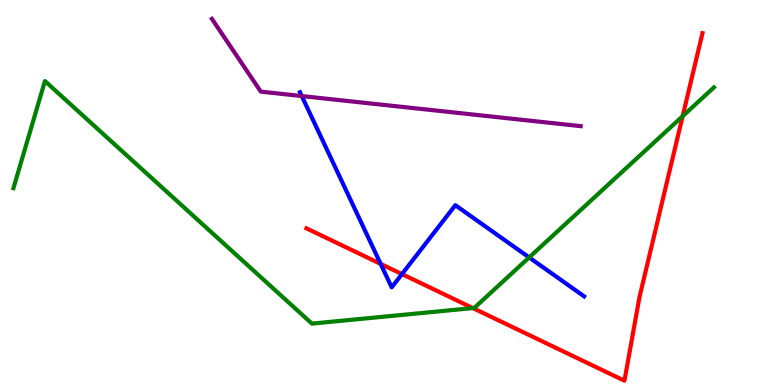[{'lines': ['blue', 'red'], 'intersections': [{'x': 4.91, 'y': 3.15}, {'x': 5.19, 'y': 2.88}]}, {'lines': ['green', 'red'], 'intersections': [{'x': 6.1, 'y': 2.0}, {'x': 8.81, 'y': 6.98}]}, {'lines': ['purple', 'red'], 'intersections': []}, {'lines': ['blue', 'green'], 'intersections': [{'x': 6.83, 'y': 3.31}]}, {'lines': ['blue', 'purple'], 'intersections': [{'x': 3.89, 'y': 7.51}]}, {'lines': ['green', 'purple'], 'intersections': []}]